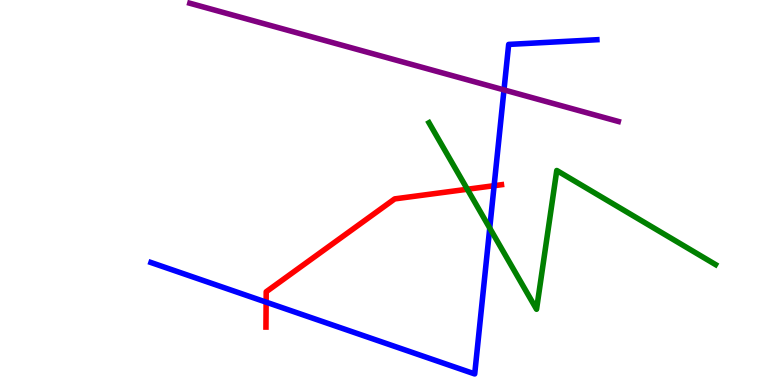[{'lines': ['blue', 'red'], 'intersections': [{'x': 3.43, 'y': 2.15}, {'x': 6.38, 'y': 5.18}]}, {'lines': ['green', 'red'], 'intersections': [{'x': 6.03, 'y': 5.08}]}, {'lines': ['purple', 'red'], 'intersections': []}, {'lines': ['blue', 'green'], 'intersections': [{'x': 6.32, 'y': 4.08}]}, {'lines': ['blue', 'purple'], 'intersections': [{'x': 6.5, 'y': 7.66}]}, {'lines': ['green', 'purple'], 'intersections': []}]